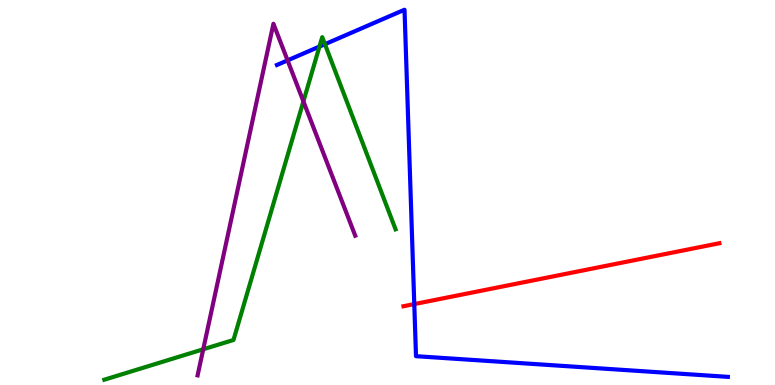[{'lines': ['blue', 'red'], 'intersections': [{'x': 5.35, 'y': 2.1}]}, {'lines': ['green', 'red'], 'intersections': []}, {'lines': ['purple', 'red'], 'intersections': []}, {'lines': ['blue', 'green'], 'intersections': [{'x': 4.12, 'y': 8.79}, {'x': 4.19, 'y': 8.85}]}, {'lines': ['blue', 'purple'], 'intersections': [{'x': 3.71, 'y': 8.43}]}, {'lines': ['green', 'purple'], 'intersections': [{'x': 2.62, 'y': 0.928}, {'x': 3.91, 'y': 7.37}]}]